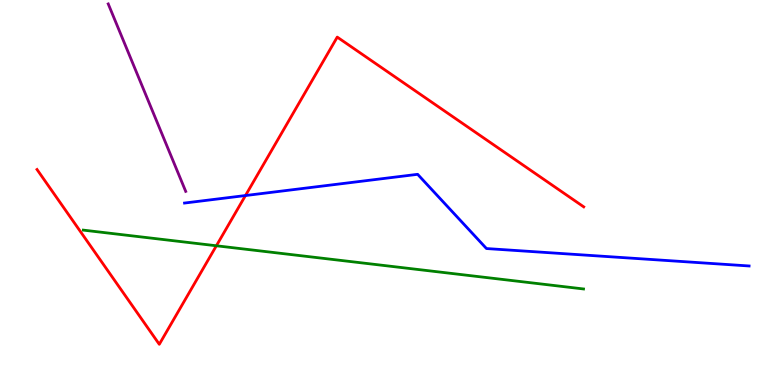[{'lines': ['blue', 'red'], 'intersections': [{'x': 3.17, 'y': 4.92}]}, {'lines': ['green', 'red'], 'intersections': [{'x': 2.79, 'y': 3.62}]}, {'lines': ['purple', 'red'], 'intersections': []}, {'lines': ['blue', 'green'], 'intersections': []}, {'lines': ['blue', 'purple'], 'intersections': []}, {'lines': ['green', 'purple'], 'intersections': []}]